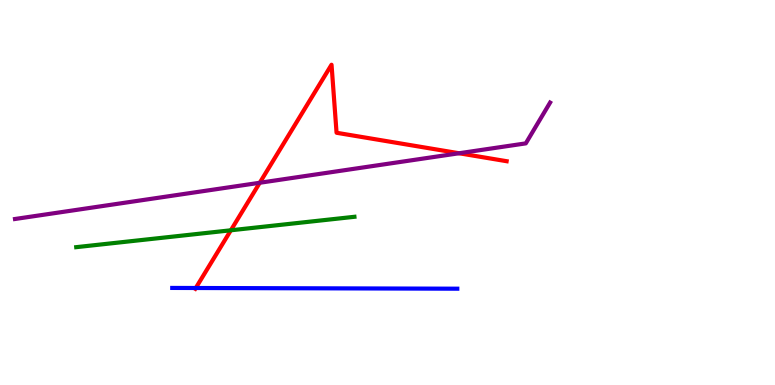[{'lines': ['blue', 'red'], 'intersections': [{'x': 2.53, 'y': 2.52}]}, {'lines': ['green', 'red'], 'intersections': [{'x': 2.98, 'y': 4.02}]}, {'lines': ['purple', 'red'], 'intersections': [{'x': 3.35, 'y': 5.25}, {'x': 5.92, 'y': 6.02}]}, {'lines': ['blue', 'green'], 'intersections': []}, {'lines': ['blue', 'purple'], 'intersections': []}, {'lines': ['green', 'purple'], 'intersections': []}]